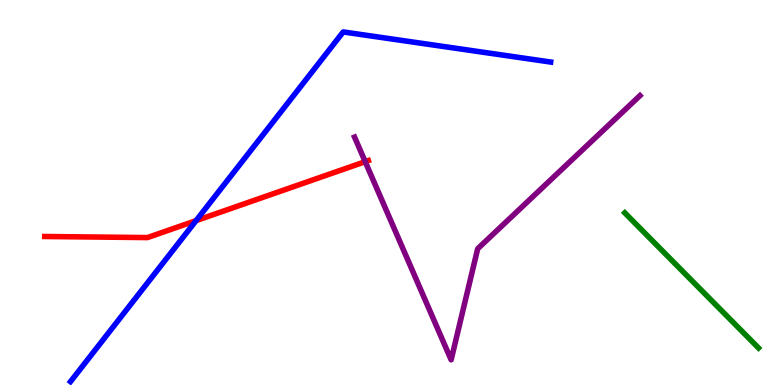[{'lines': ['blue', 'red'], 'intersections': [{'x': 2.53, 'y': 4.27}]}, {'lines': ['green', 'red'], 'intersections': []}, {'lines': ['purple', 'red'], 'intersections': [{'x': 4.71, 'y': 5.8}]}, {'lines': ['blue', 'green'], 'intersections': []}, {'lines': ['blue', 'purple'], 'intersections': []}, {'lines': ['green', 'purple'], 'intersections': []}]